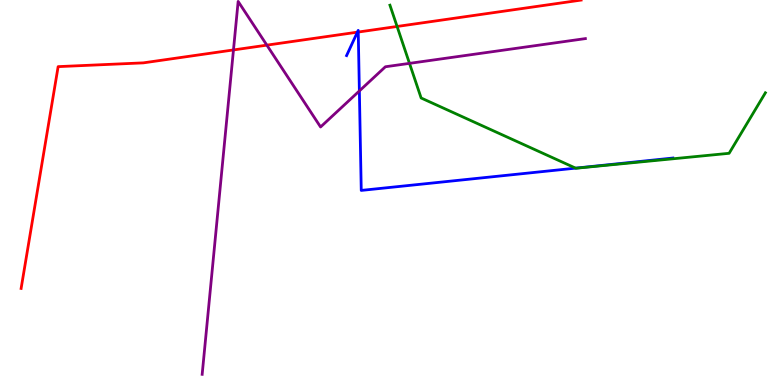[{'lines': ['blue', 'red'], 'intersections': [{'x': 4.61, 'y': 9.16}, {'x': 4.62, 'y': 9.17}]}, {'lines': ['green', 'red'], 'intersections': [{'x': 5.12, 'y': 9.31}]}, {'lines': ['purple', 'red'], 'intersections': [{'x': 3.01, 'y': 8.7}, {'x': 3.44, 'y': 8.83}]}, {'lines': ['blue', 'green'], 'intersections': [{'x': 7.43, 'y': 5.63}]}, {'lines': ['blue', 'purple'], 'intersections': [{'x': 4.64, 'y': 7.64}]}, {'lines': ['green', 'purple'], 'intersections': [{'x': 5.28, 'y': 8.35}]}]